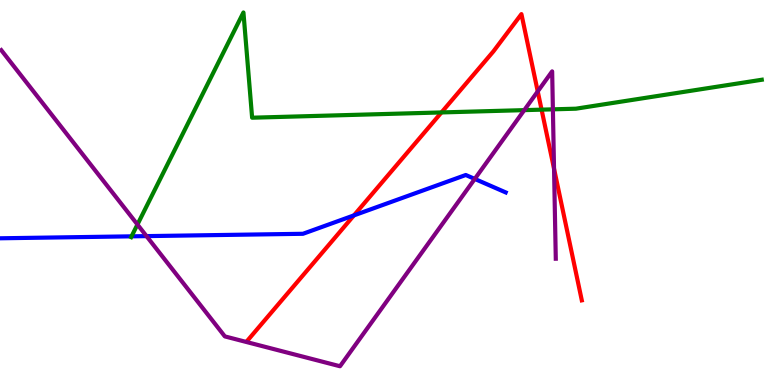[{'lines': ['blue', 'red'], 'intersections': [{'x': 4.57, 'y': 4.41}]}, {'lines': ['green', 'red'], 'intersections': [{'x': 5.7, 'y': 7.08}, {'x': 6.99, 'y': 7.15}]}, {'lines': ['purple', 'red'], 'intersections': [{'x': 6.94, 'y': 7.63}, {'x': 7.15, 'y': 5.62}]}, {'lines': ['blue', 'green'], 'intersections': [{'x': 1.7, 'y': 3.86}]}, {'lines': ['blue', 'purple'], 'intersections': [{'x': 1.89, 'y': 3.87}, {'x': 6.13, 'y': 5.35}]}, {'lines': ['green', 'purple'], 'intersections': [{'x': 1.77, 'y': 4.17}, {'x': 6.76, 'y': 7.14}, {'x': 7.13, 'y': 7.16}]}]